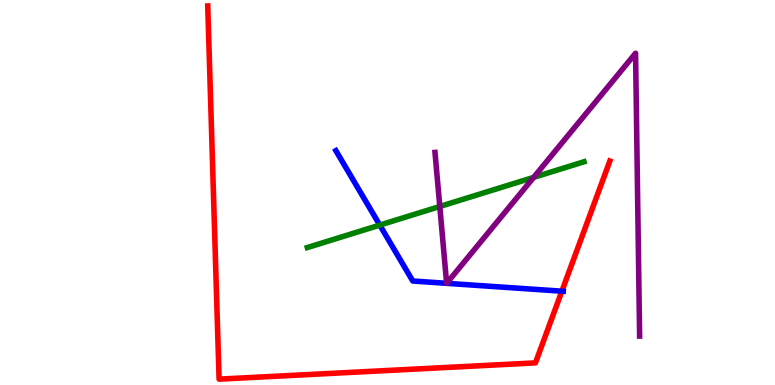[{'lines': ['blue', 'red'], 'intersections': [{'x': 7.25, 'y': 2.44}]}, {'lines': ['green', 'red'], 'intersections': []}, {'lines': ['purple', 'red'], 'intersections': []}, {'lines': ['blue', 'green'], 'intersections': [{'x': 4.9, 'y': 4.15}]}, {'lines': ['blue', 'purple'], 'intersections': [{'x': 5.76, 'y': 2.64}, {'x': 5.76, 'y': 2.64}]}, {'lines': ['green', 'purple'], 'intersections': [{'x': 5.67, 'y': 4.64}, {'x': 6.89, 'y': 5.39}]}]